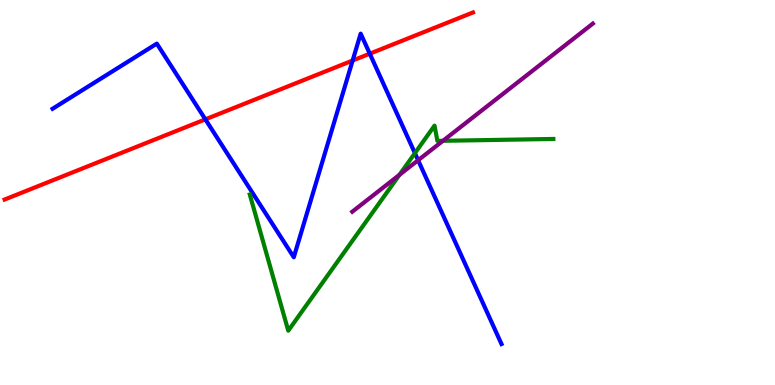[{'lines': ['blue', 'red'], 'intersections': [{'x': 2.65, 'y': 6.9}, {'x': 4.55, 'y': 8.43}, {'x': 4.77, 'y': 8.61}]}, {'lines': ['green', 'red'], 'intersections': []}, {'lines': ['purple', 'red'], 'intersections': []}, {'lines': ['blue', 'green'], 'intersections': [{'x': 5.35, 'y': 6.02}]}, {'lines': ['blue', 'purple'], 'intersections': [{'x': 5.39, 'y': 5.84}]}, {'lines': ['green', 'purple'], 'intersections': [{'x': 5.15, 'y': 5.46}, {'x': 5.72, 'y': 6.34}]}]